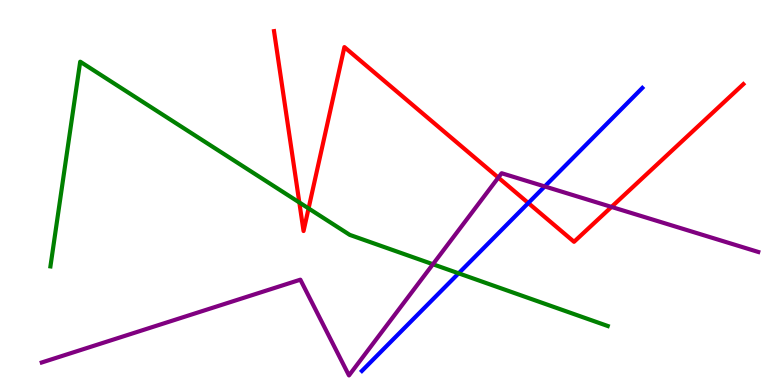[{'lines': ['blue', 'red'], 'intersections': [{'x': 6.82, 'y': 4.73}]}, {'lines': ['green', 'red'], 'intersections': [{'x': 3.86, 'y': 4.74}, {'x': 3.98, 'y': 4.59}]}, {'lines': ['purple', 'red'], 'intersections': [{'x': 6.43, 'y': 5.39}, {'x': 7.89, 'y': 4.63}]}, {'lines': ['blue', 'green'], 'intersections': [{'x': 5.92, 'y': 2.9}]}, {'lines': ['blue', 'purple'], 'intersections': [{'x': 7.03, 'y': 5.16}]}, {'lines': ['green', 'purple'], 'intersections': [{'x': 5.59, 'y': 3.14}]}]